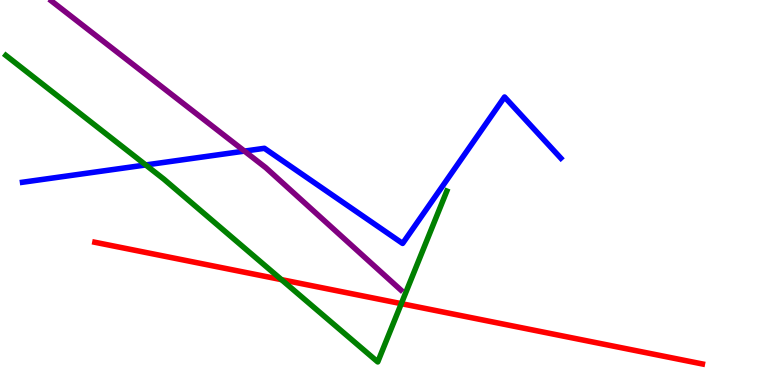[{'lines': ['blue', 'red'], 'intersections': []}, {'lines': ['green', 'red'], 'intersections': [{'x': 3.63, 'y': 2.74}, {'x': 5.18, 'y': 2.11}]}, {'lines': ['purple', 'red'], 'intersections': []}, {'lines': ['blue', 'green'], 'intersections': [{'x': 1.88, 'y': 5.72}]}, {'lines': ['blue', 'purple'], 'intersections': [{'x': 3.15, 'y': 6.08}]}, {'lines': ['green', 'purple'], 'intersections': []}]